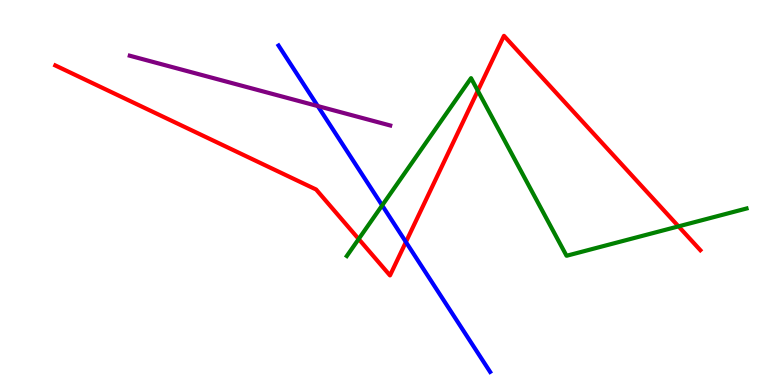[{'lines': ['blue', 'red'], 'intersections': [{'x': 5.24, 'y': 3.71}]}, {'lines': ['green', 'red'], 'intersections': [{'x': 4.63, 'y': 3.79}, {'x': 6.17, 'y': 7.64}, {'x': 8.76, 'y': 4.12}]}, {'lines': ['purple', 'red'], 'intersections': []}, {'lines': ['blue', 'green'], 'intersections': [{'x': 4.93, 'y': 4.67}]}, {'lines': ['blue', 'purple'], 'intersections': [{'x': 4.1, 'y': 7.24}]}, {'lines': ['green', 'purple'], 'intersections': []}]